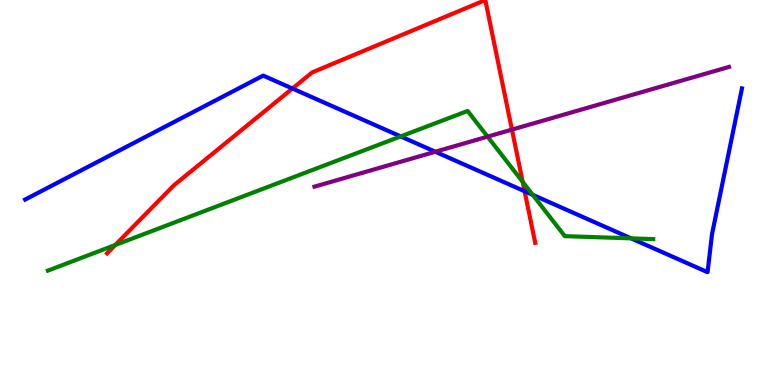[{'lines': ['blue', 'red'], 'intersections': [{'x': 3.77, 'y': 7.7}, {'x': 6.77, 'y': 5.03}]}, {'lines': ['green', 'red'], 'intersections': [{'x': 1.49, 'y': 3.64}, {'x': 6.74, 'y': 5.28}]}, {'lines': ['purple', 'red'], 'intersections': [{'x': 6.61, 'y': 6.63}]}, {'lines': ['blue', 'green'], 'intersections': [{'x': 5.17, 'y': 6.46}, {'x': 6.87, 'y': 4.94}, {'x': 8.14, 'y': 3.81}]}, {'lines': ['blue', 'purple'], 'intersections': [{'x': 5.62, 'y': 6.06}]}, {'lines': ['green', 'purple'], 'intersections': [{'x': 6.29, 'y': 6.45}]}]